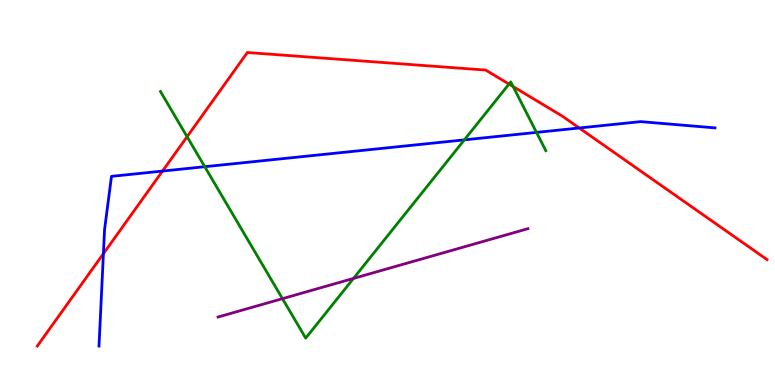[{'lines': ['blue', 'red'], 'intersections': [{'x': 1.33, 'y': 3.41}, {'x': 2.1, 'y': 5.56}, {'x': 7.47, 'y': 6.68}]}, {'lines': ['green', 'red'], 'intersections': [{'x': 2.41, 'y': 6.45}, {'x': 6.57, 'y': 7.82}, {'x': 6.62, 'y': 7.75}]}, {'lines': ['purple', 'red'], 'intersections': []}, {'lines': ['blue', 'green'], 'intersections': [{'x': 2.64, 'y': 5.67}, {'x': 5.99, 'y': 6.37}, {'x': 6.92, 'y': 6.56}]}, {'lines': ['blue', 'purple'], 'intersections': []}, {'lines': ['green', 'purple'], 'intersections': [{'x': 3.64, 'y': 2.24}, {'x': 4.56, 'y': 2.77}]}]